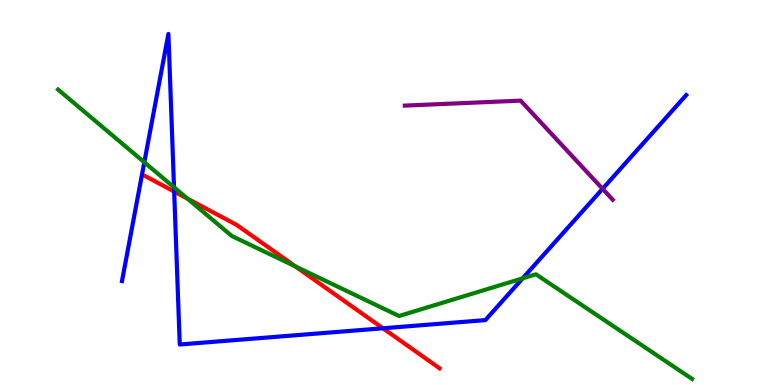[{'lines': ['blue', 'red'], 'intersections': [{'x': 2.25, 'y': 5.02}, {'x': 4.94, 'y': 1.47}]}, {'lines': ['green', 'red'], 'intersections': [{'x': 2.42, 'y': 4.84}, {'x': 3.81, 'y': 3.08}]}, {'lines': ['purple', 'red'], 'intersections': []}, {'lines': ['blue', 'green'], 'intersections': [{'x': 1.86, 'y': 5.79}, {'x': 2.25, 'y': 5.14}, {'x': 6.74, 'y': 2.77}]}, {'lines': ['blue', 'purple'], 'intersections': [{'x': 7.78, 'y': 5.1}]}, {'lines': ['green', 'purple'], 'intersections': []}]